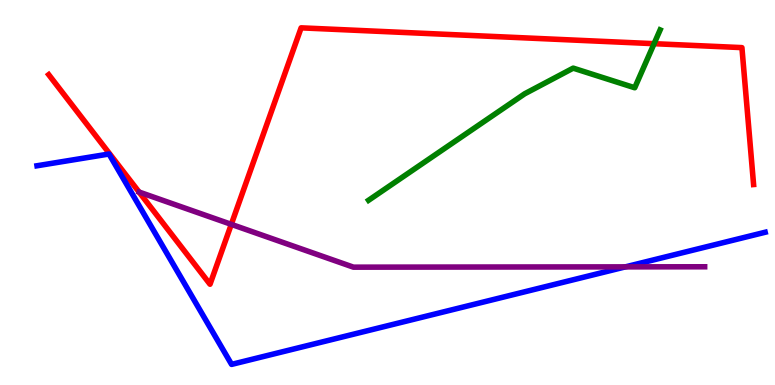[{'lines': ['blue', 'red'], 'intersections': []}, {'lines': ['green', 'red'], 'intersections': [{'x': 8.44, 'y': 8.87}]}, {'lines': ['purple', 'red'], 'intersections': [{'x': 2.98, 'y': 4.17}]}, {'lines': ['blue', 'green'], 'intersections': []}, {'lines': ['blue', 'purple'], 'intersections': [{'x': 8.07, 'y': 3.07}]}, {'lines': ['green', 'purple'], 'intersections': []}]